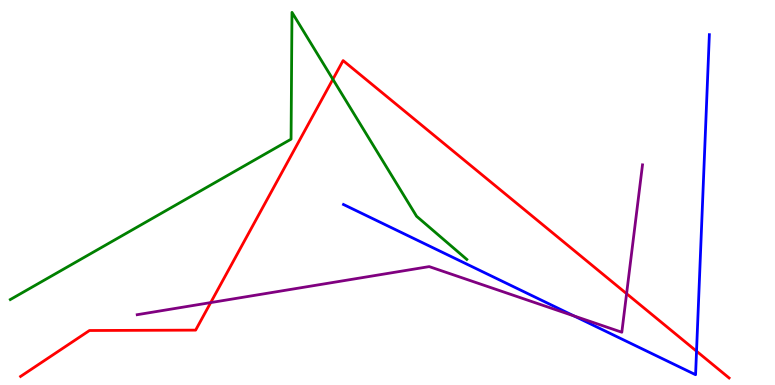[{'lines': ['blue', 'red'], 'intersections': [{'x': 8.99, 'y': 0.878}]}, {'lines': ['green', 'red'], 'intersections': [{'x': 4.3, 'y': 7.94}]}, {'lines': ['purple', 'red'], 'intersections': [{'x': 2.72, 'y': 2.14}, {'x': 8.09, 'y': 2.37}]}, {'lines': ['blue', 'green'], 'intersections': []}, {'lines': ['blue', 'purple'], 'intersections': [{'x': 7.41, 'y': 1.79}]}, {'lines': ['green', 'purple'], 'intersections': []}]